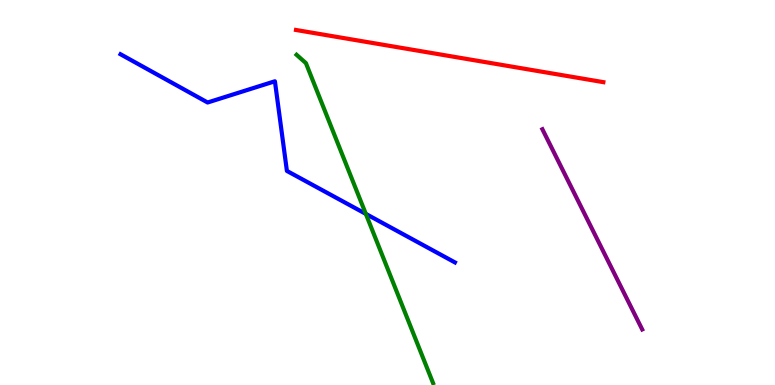[{'lines': ['blue', 'red'], 'intersections': []}, {'lines': ['green', 'red'], 'intersections': []}, {'lines': ['purple', 'red'], 'intersections': []}, {'lines': ['blue', 'green'], 'intersections': [{'x': 4.72, 'y': 4.44}]}, {'lines': ['blue', 'purple'], 'intersections': []}, {'lines': ['green', 'purple'], 'intersections': []}]